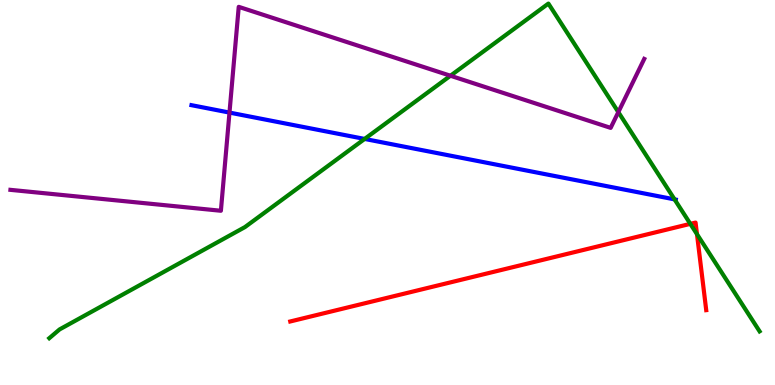[{'lines': ['blue', 'red'], 'intersections': []}, {'lines': ['green', 'red'], 'intersections': [{'x': 8.91, 'y': 4.19}, {'x': 8.99, 'y': 3.92}]}, {'lines': ['purple', 'red'], 'intersections': []}, {'lines': ['blue', 'green'], 'intersections': [{'x': 4.7, 'y': 6.39}, {'x': 8.7, 'y': 4.82}]}, {'lines': ['blue', 'purple'], 'intersections': [{'x': 2.96, 'y': 7.08}]}, {'lines': ['green', 'purple'], 'intersections': [{'x': 5.81, 'y': 8.03}, {'x': 7.98, 'y': 7.09}]}]